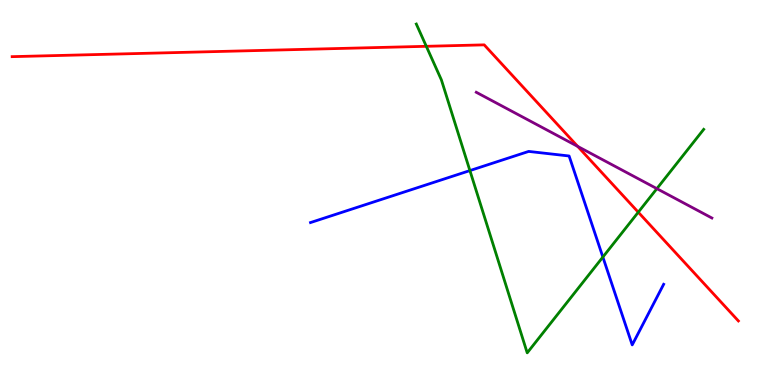[{'lines': ['blue', 'red'], 'intersections': []}, {'lines': ['green', 'red'], 'intersections': [{'x': 5.5, 'y': 8.8}, {'x': 8.24, 'y': 4.49}]}, {'lines': ['purple', 'red'], 'intersections': [{'x': 7.45, 'y': 6.2}]}, {'lines': ['blue', 'green'], 'intersections': [{'x': 6.06, 'y': 5.57}, {'x': 7.78, 'y': 3.32}]}, {'lines': ['blue', 'purple'], 'intersections': []}, {'lines': ['green', 'purple'], 'intersections': [{'x': 8.48, 'y': 5.1}]}]